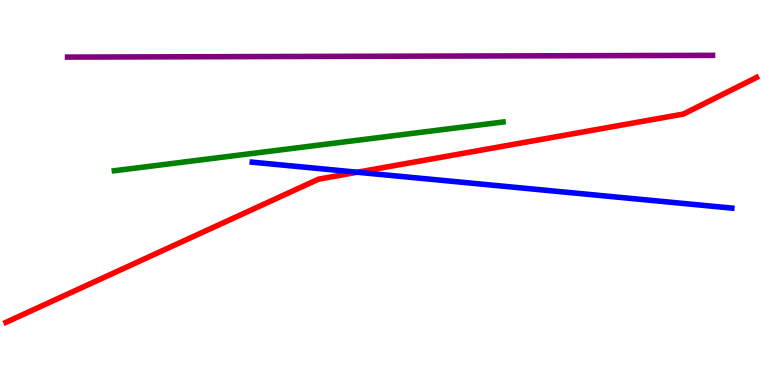[{'lines': ['blue', 'red'], 'intersections': [{'x': 4.61, 'y': 5.53}]}, {'lines': ['green', 'red'], 'intersections': []}, {'lines': ['purple', 'red'], 'intersections': []}, {'lines': ['blue', 'green'], 'intersections': []}, {'lines': ['blue', 'purple'], 'intersections': []}, {'lines': ['green', 'purple'], 'intersections': []}]